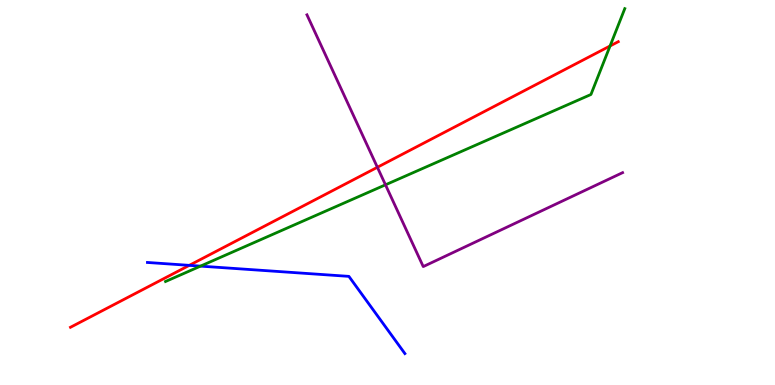[{'lines': ['blue', 'red'], 'intersections': [{'x': 2.44, 'y': 3.11}]}, {'lines': ['green', 'red'], 'intersections': [{'x': 7.87, 'y': 8.81}]}, {'lines': ['purple', 'red'], 'intersections': [{'x': 4.87, 'y': 5.65}]}, {'lines': ['blue', 'green'], 'intersections': [{'x': 2.59, 'y': 3.09}]}, {'lines': ['blue', 'purple'], 'intersections': []}, {'lines': ['green', 'purple'], 'intersections': [{'x': 4.97, 'y': 5.2}]}]